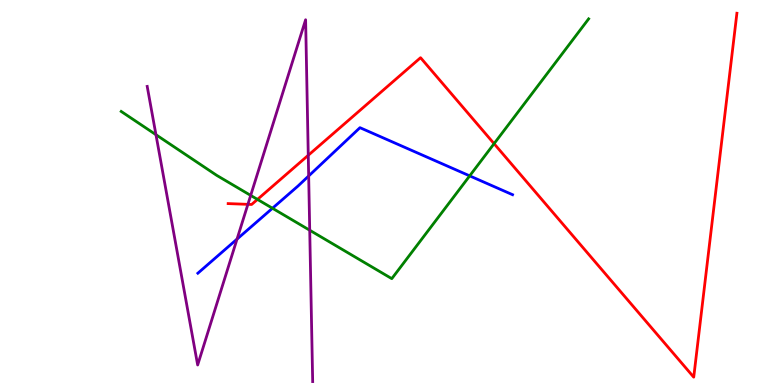[{'lines': ['blue', 'red'], 'intersections': []}, {'lines': ['green', 'red'], 'intersections': [{'x': 3.32, 'y': 4.82}, {'x': 6.38, 'y': 6.27}]}, {'lines': ['purple', 'red'], 'intersections': [{'x': 3.2, 'y': 4.69}, {'x': 3.98, 'y': 5.97}]}, {'lines': ['blue', 'green'], 'intersections': [{'x': 3.52, 'y': 4.59}, {'x': 6.06, 'y': 5.43}]}, {'lines': ['blue', 'purple'], 'intersections': [{'x': 3.06, 'y': 3.79}, {'x': 3.98, 'y': 5.43}]}, {'lines': ['green', 'purple'], 'intersections': [{'x': 2.01, 'y': 6.5}, {'x': 3.23, 'y': 4.92}, {'x': 4.0, 'y': 4.02}]}]